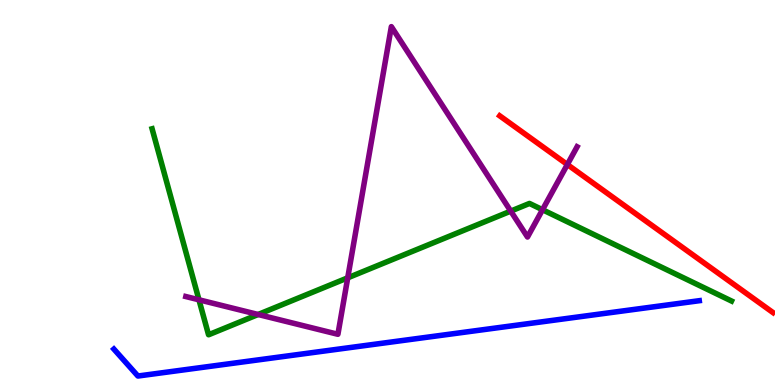[{'lines': ['blue', 'red'], 'intersections': []}, {'lines': ['green', 'red'], 'intersections': []}, {'lines': ['purple', 'red'], 'intersections': [{'x': 7.32, 'y': 5.73}]}, {'lines': ['blue', 'green'], 'intersections': []}, {'lines': ['blue', 'purple'], 'intersections': []}, {'lines': ['green', 'purple'], 'intersections': [{'x': 2.57, 'y': 2.21}, {'x': 3.33, 'y': 1.83}, {'x': 4.49, 'y': 2.78}, {'x': 6.59, 'y': 4.52}, {'x': 7.0, 'y': 4.55}]}]